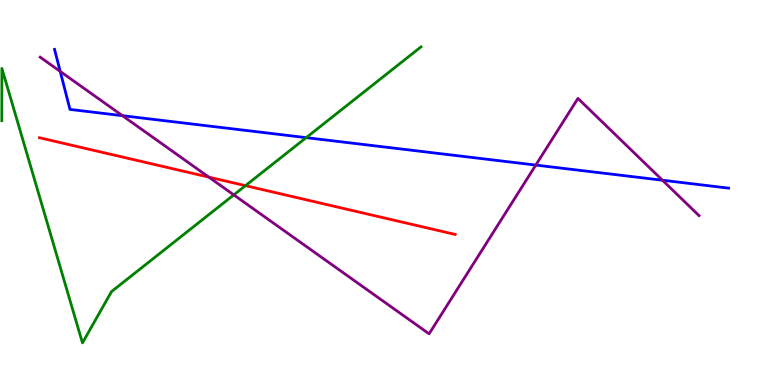[{'lines': ['blue', 'red'], 'intersections': []}, {'lines': ['green', 'red'], 'intersections': [{'x': 3.17, 'y': 5.18}]}, {'lines': ['purple', 'red'], 'intersections': [{'x': 2.69, 'y': 5.4}]}, {'lines': ['blue', 'green'], 'intersections': [{'x': 3.95, 'y': 6.42}]}, {'lines': ['blue', 'purple'], 'intersections': [{'x': 0.777, 'y': 8.15}, {'x': 1.58, 'y': 7.0}, {'x': 6.91, 'y': 5.71}, {'x': 8.55, 'y': 5.32}]}, {'lines': ['green', 'purple'], 'intersections': [{'x': 3.02, 'y': 4.94}]}]